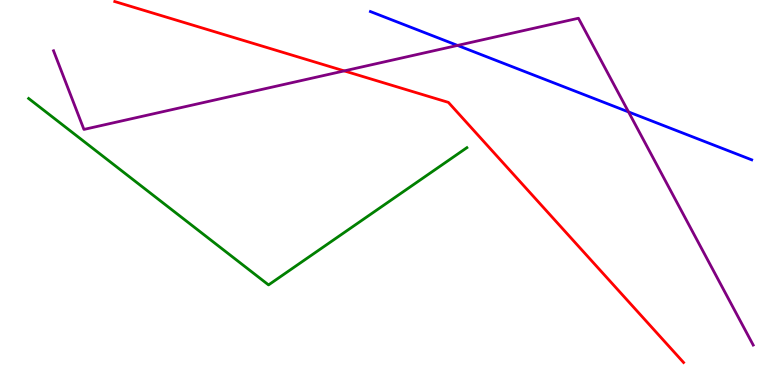[{'lines': ['blue', 'red'], 'intersections': []}, {'lines': ['green', 'red'], 'intersections': []}, {'lines': ['purple', 'red'], 'intersections': [{'x': 4.44, 'y': 8.16}]}, {'lines': ['blue', 'green'], 'intersections': []}, {'lines': ['blue', 'purple'], 'intersections': [{'x': 5.9, 'y': 8.82}, {'x': 8.11, 'y': 7.09}]}, {'lines': ['green', 'purple'], 'intersections': []}]